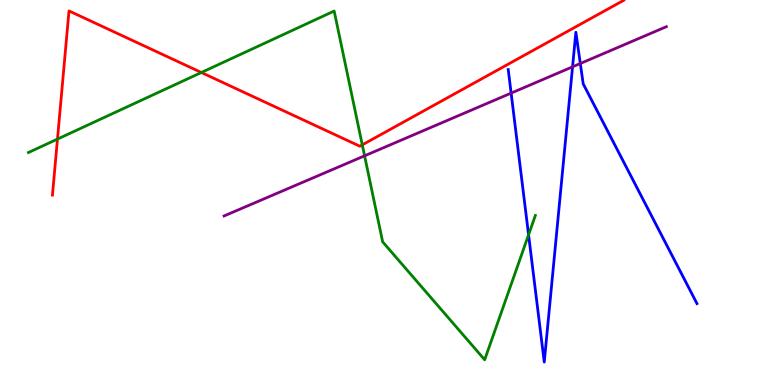[{'lines': ['blue', 'red'], 'intersections': []}, {'lines': ['green', 'red'], 'intersections': [{'x': 0.742, 'y': 6.39}, {'x': 2.6, 'y': 8.12}, {'x': 4.67, 'y': 6.24}]}, {'lines': ['purple', 'red'], 'intersections': []}, {'lines': ['blue', 'green'], 'intersections': [{'x': 6.82, 'y': 3.9}]}, {'lines': ['blue', 'purple'], 'intersections': [{'x': 6.6, 'y': 7.58}, {'x': 7.39, 'y': 8.26}, {'x': 7.49, 'y': 8.35}]}, {'lines': ['green', 'purple'], 'intersections': [{'x': 4.7, 'y': 5.95}]}]